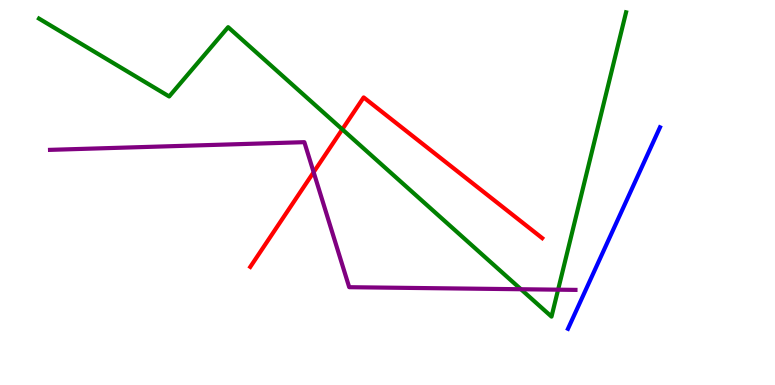[{'lines': ['blue', 'red'], 'intersections': []}, {'lines': ['green', 'red'], 'intersections': [{'x': 4.42, 'y': 6.64}]}, {'lines': ['purple', 'red'], 'intersections': [{'x': 4.05, 'y': 5.53}]}, {'lines': ['blue', 'green'], 'intersections': []}, {'lines': ['blue', 'purple'], 'intersections': []}, {'lines': ['green', 'purple'], 'intersections': [{'x': 6.72, 'y': 2.49}, {'x': 7.2, 'y': 2.48}]}]